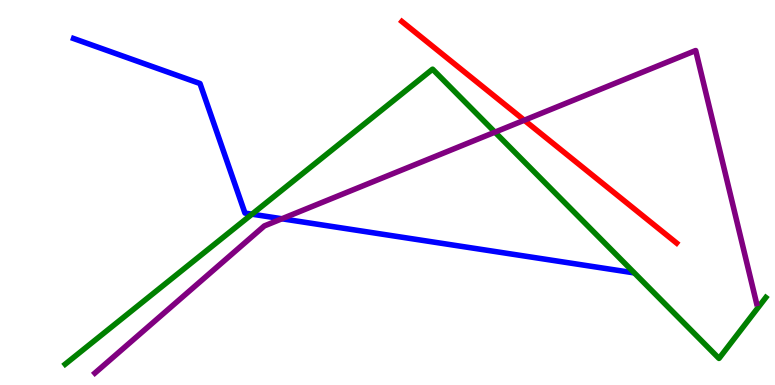[{'lines': ['blue', 'red'], 'intersections': []}, {'lines': ['green', 'red'], 'intersections': []}, {'lines': ['purple', 'red'], 'intersections': [{'x': 6.77, 'y': 6.88}]}, {'lines': ['blue', 'green'], 'intersections': [{'x': 3.25, 'y': 4.44}]}, {'lines': ['blue', 'purple'], 'intersections': [{'x': 3.64, 'y': 4.32}]}, {'lines': ['green', 'purple'], 'intersections': [{'x': 6.39, 'y': 6.57}]}]